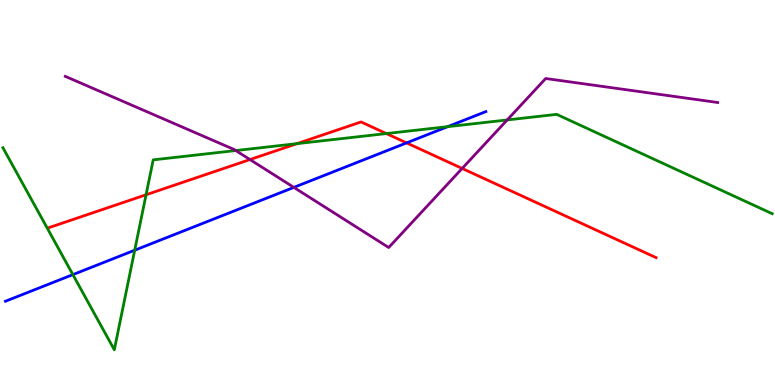[{'lines': ['blue', 'red'], 'intersections': [{'x': 5.25, 'y': 6.29}]}, {'lines': ['green', 'red'], 'intersections': [{'x': 1.88, 'y': 4.94}, {'x': 3.83, 'y': 6.27}, {'x': 4.98, 'y': 6.53}]}, {'lines': ['purple', 'red'], 'intersections': [{'x': 3.23, 'y': 5.86}, {'x': 5.96, 'y': 5.62}]}, {'lines': ['blue', 'green'], 'intersections': [{'x': 0.94, 'y': 2.87}, {'x': 1.74, 'y': 3.5}, {'x': 5.78, 'y': 6.71}]}, {'lines': ['blue', 'purple'], 'intersections': [{'x': 3.79, 'y': 5.13}]}, {'lines': ['green', 'purple'], 'intersections': [{'x': 3.04, 'y': 6.09}, {'x': 6.54, 'y': 6.88}]}]